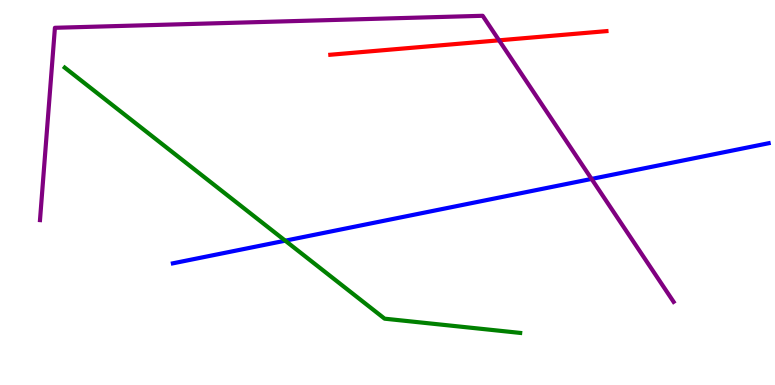[{'lines': ['blue', 'red'], 'intersections': []}, {'lines': ['green', 'red'], 'intersections': []}, {'lines': ['purple', 'red'], 'intersections': [{'x': 6.44, 'y': 8.95}]}, {'lines': ['blue', 'green'], 'intersections': [{'x': 3.68, 'y': 3.75}]}, {'lines': ['blue', 'purple'], 'intersections': [{'x': 7.63, 'y': 5.35}]}, {'lines': ['green', 'purple'], 'intersections': []}]